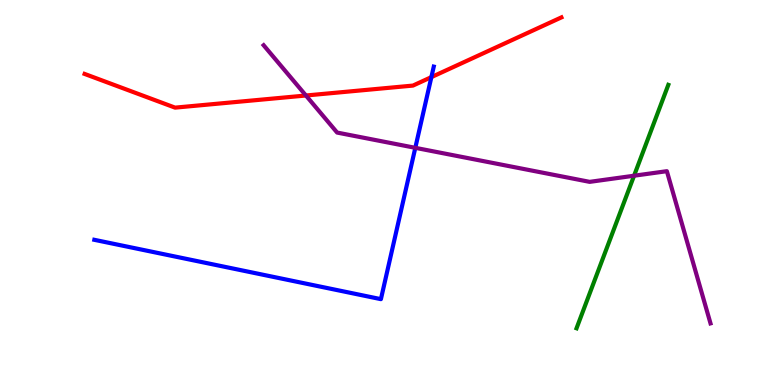[{'lines': ['blue', 'red'], 'intersections': [{'x': 5.57, 'y': 8.0}]}, {'lines': ['green', 'red'], 'intersections': []}, {'lines': ['purple', 'red'], 'intersections': [{'x': 3.95, 'y': 7.52}]}, {'lines': ['blue', 'green'], 'intersections': []}, {'lines': ['blue', 'purple'], 'intersections': [{'x': 5.36, 'y': 6.16}]}, {'lines': ['green', 'purple'], 'intersections': [{'x': 8.18, 'y': 5.44}]}]